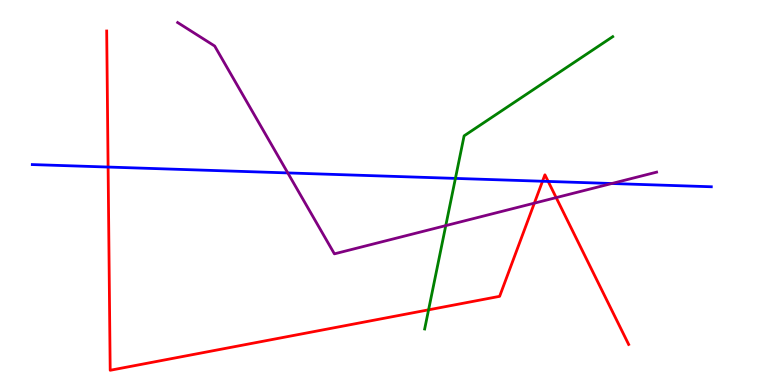[{'lines': ['blue', 'red'], 'intersections': [{'x': 1.39, 'y': 5.66}, {'x': 7.0, 'y': 5.29}, {'x': 7.07, 'y': 5.29}]}, {'lines': ['green', 'red'], 'intersections': [{'x': 5.53, 'y': 1.95}]}, {'lines': ['purple', 'red'], 'intersections': [{'x': 6.89, 'y': 4.72}, {'x': 7.18, 'y': 4.87}]}, {'lines': ['blue', 'green'], 'intersections': [{'x': 5.88, 'y': 5.37}]}, {'lines': ['blue', 'purple'], 'intersections': [{'x': 3.71, 'y': 5.51}, {'x': 7.89, 'y': 5.23}]}, {'lines': ['green', 'purple'], 'intersections': [{'x': 5.75, 'y': 4.14}]}]